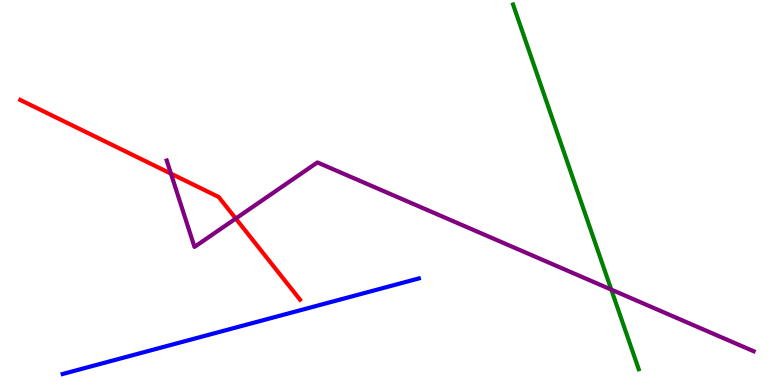[{'lines': ['blue', 'red'], 'intersections': []}, {'lines': ['green', 'red'], 'intersections': []}, {'lines': ['purple', 'red'], 'intersections': [{'x': 2.21, 'y': 5.49}, {'x': 3.04, 'y': 4.32}]}, {'lines': ['blue', 'green'], 'intersections': []}, {'lines': ['blue', 'purple'], 'intersections': []}, {'lines': ['green', 'purple'], 'intersections': [{'x': 7.89, 'y': 2.48}]}]